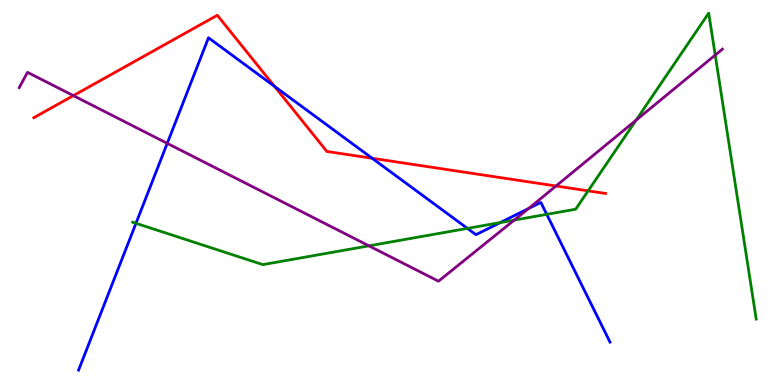[{'lines': ['blue', 'red'], 'intersections': [{'x': 3.54, 'y': 7.76}, {'x': 4.8, 'y': 5.89}]}, {'lines': ['green', 'red'], 'intersections': [{'x': 7.59, 'y': 5.04}]}, {'lines': ['purple', 'red'], 'intersections': [{'x': 0.946, 'y': 7.52}, {'x': 7.17, 'y': 5.17}]}, {'lines': ['blue', 'green'], 'intersections': [{'x': 1.75, 'y': 4.2}, {'x': 6.03, 'y': 4.07}, {'x': 6.46, 'y': 4.22}, {'x': 7.05, 'y': 4.43}]}, {'lines': ['blue', 'purple'], 'intersections': [{'x': 2.16, 'y': 6.28}, {'x': 6.82, 'y': 4.58}]}, {'lines': ['green', 'purple'], 'intersections': [{'x': 4.76, 'y': 3.61}, {'x': 6.64, 'y': 4.28}, {'x': 8.21, 'y': 6.88}, {'x': 9.23, 'y': 8.57}]}]